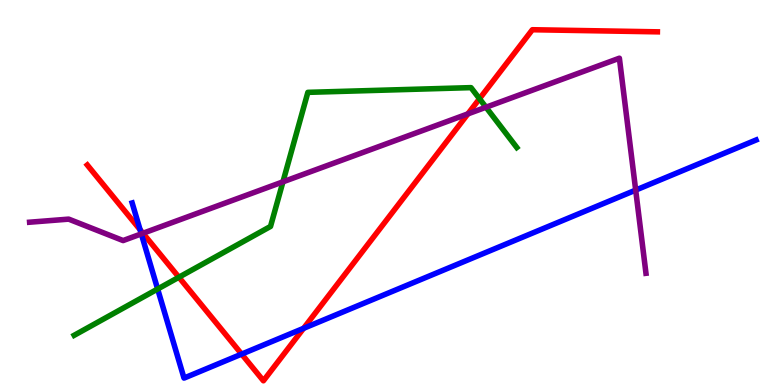[{'lines': ['blue', 'red'], 'intersections': [{'x': 1.81, 'y': 4.03}, {'x': 3.12, 'y': 0.802}, {'x': 3.92, 'y': 1.47}]}, {'lines': ['green', 'red'], 'intersections': [{'x': 2.31, 'y': 2.8}, {'x': 6.19, 'y': 7.44}]}, {'lines': ['purple', 'red'], 'intersections': [{'x': 1.85, 'y': 3.94}, {'x': 6.04, 'y': 7.04}]}, {'lines': ['blue', 'green'], 'intersections': [{'x': 2.03, 'y': 2.49}]}, {'lines': ['blue', 'purple'], 'intersections': [{'x': 1.82, 'y': 3.93}, {'x': 8.2, 'y': 5.06}]}, {'lines': ['green', 'purple'], 'intersections': [{'x': 3.65, 'y': 5.28}, {'x': 6.27, 'y': 7.21}]}]